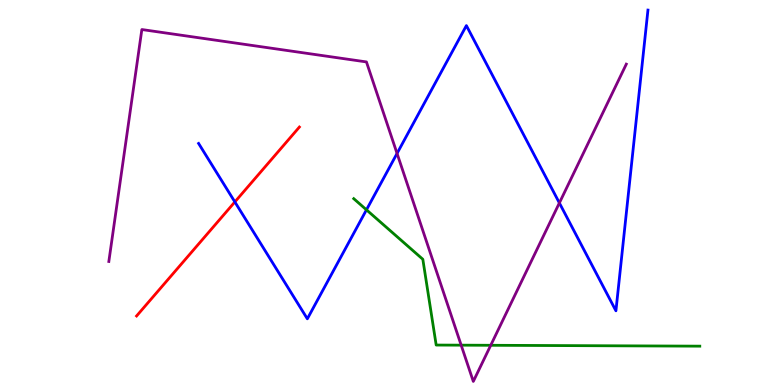[{'lines': ['blue', 'red'], 'intersections': [{'x': 3.03, 'y': 4.76}]}, {'lines': ['green', 'red'], 'intersections': []}, {'lines': ['purple', 'red'], 'intersections': []}, {'lines': ['blue', 'green'], 'intersections': [{'x': 4.73, 'y': 4.55}]}, {'lines': ['blue', 'purple'], 'intersections': [{'x': 5.12, 'y': 6.01}, {'x': 7.22, 'y': 4.73}]}, {'lines': ['green', 'purple'], 'intersections': [{'x': 5.95, 'y': 1.03}, {'x': 6.33, 'y': 1.03}]}]